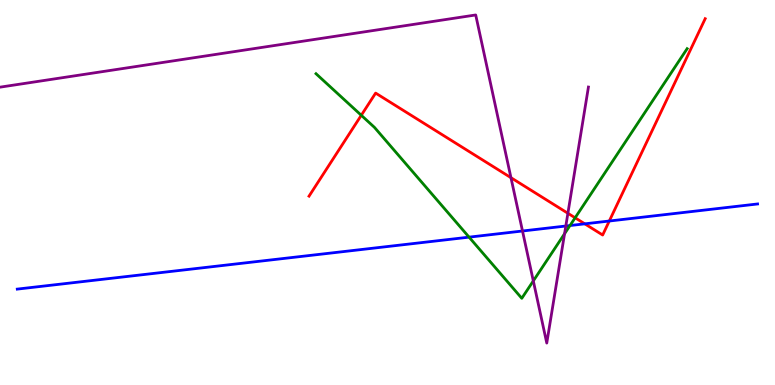[{'lines': ['blue', 'red'], 'intersections': [{'x': 7.55, 'y': 4.19}, {'x': 7.86, 'y': 4.26}]}, {'lines': ['green', 'red'], 'intersections': [{'x': 4.66, 'y': 7.01}, {'x': 7.42, 'y': 4.34}]}, {'lines': ['purple', 'red'], 'intersections': [{'x': 6.59, 'y': 5.38}, {'x': 7.33, 'y': 4.46}]}, {'lines': ['blue', 'green'], 'intersections': [{'x': 6.05, 'y': 3.84}, {'x': 7.35, 'y': 4.14}]}, {'lines': ['blue', 'purple'], 'intersections': [{'x': 6.74, 'y': 4.0}, {'x': 7.3, 'y': 4.13}]}, {'lines': ['green', 'purple'], 'intersections': [{'x': 6.88, 'y': 2.7}, {'x': 7.28, 'y': 3.93}]}]